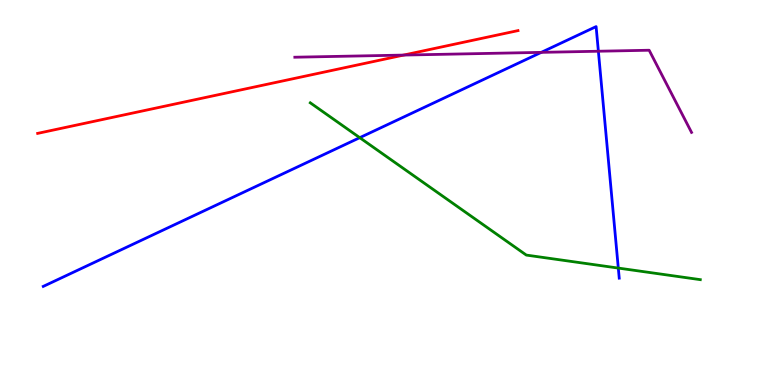[{'lines': ['blue', 'red'], 'intersections': []}, {'lines': ['green', 'red'], 'intersections': []}, {'lines': ['purple', 'red'], 'intersections': [{'x': 5.21, 'y': 8.57}]}, {'lines': ['blue', 'green'], 'intersections': [{'x': 4.64, 'y': 6.42}, {'x': 7.98, 'y': 3.04}]}, {'lines': ['blue', 'purple'], 'intersections': [{'x': 6.98, 'y': 8.64}, {'x': 7.72, 'y': 8.67}]}, {'lines': ['green', 'purple'], 'intersections': []}]